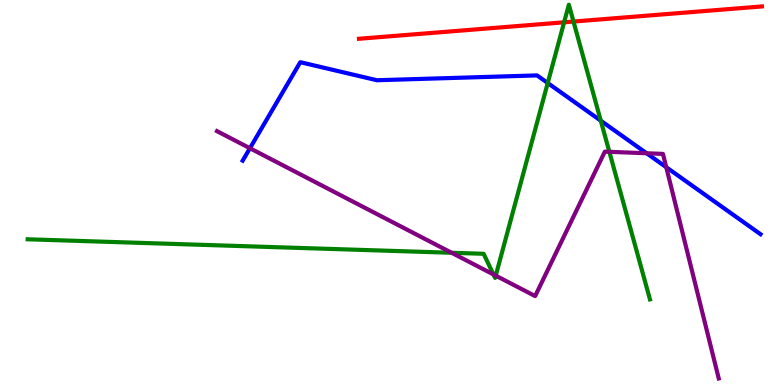[{'lines': ['blue', 'red'], 'intersections': []}, {'lines': ['green', 'red'], 'intersections': [{'x': 7.28, 'y': 9.42}, {'x': 7.4, 'y': 9.44}]}, {'lines': ['purple', 'red'], 'intersections': []}, {'lines': ['blue', 'green'], 'intersections': [{'x': 7.07, 'y': 7.84}, {'x': 7.75, 'y': 6.86}]}, {'lines': ['blue', 'purple'], 'intersections': [{'x': 3.22, 'y': 6.15}, {'x': 8.34, 'y': 6.02}, {'x': 8.6, 'y': 5.66}]}, {'lines': ['green', 'purple'], 'intersections': [{'x': 5.83, 'y': 3.43}, {'x': 6.37, 'y': 2.87}, {'x': 6.4, 'y': 2.84}, {'x': 7.86, 'y': 6.06}]}]